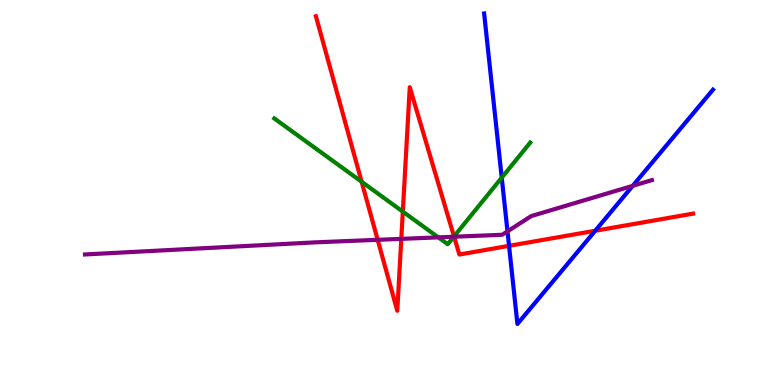[{'lines': ['blue', 'red'], 'intersections': [{'x': 6.57, 'y': 3.61}, {'x': 7.68, 'y': 4.01}]}, {'lines': ['green', 'red'], 'intersections': [{'x': 4.67, 'y': 5.28}, {'x': 5.2, 'y': 4.5}, {'x': 5.86, 'y': 3.86}]}, {'lines': ['purple', 'red'], 'intersections': [{'x': 4.87, 'y': 3.77}, {'x': 5.18, 'y': 3.8}, {'x': 5.86, 'y': 3.85}]}, {'lines': ['blue', 'green'], 'intersections': [{'x': 6.47, 'y': 5.39}]}, {'lines': ['blue', 'purple'], 'intersections': [{'x': 6.55, 'y': 3.99}, {'x': 8.16, 'y': 5.17}]}, {'lines': ['green', 'purple'], 'intersections': [{'x': 5.66, 'y': 3.83}, {'x': 5.86, 'y': 3.85}]}]